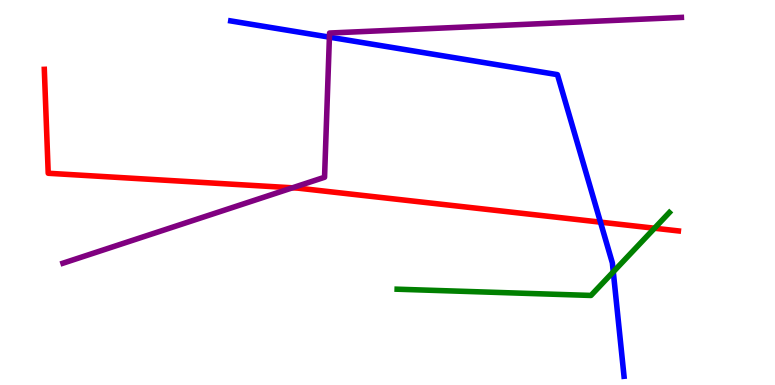[{'lines': ['blue', 'red'], 'intersections': [{'x': 7.75, 'y': 4.23}]}, {'lines': ['green', 'red'], 'intersections': [{'x': 8.45, 'y': 4.07}]}, {'lines': ['purple', 'red'], 'intersections': [{'x': 3.77, 'y': 5.12}]}, {'lines': ['blue', 'green'], 'intersections': [{'x': 7.91, 'y': 2.94}]}, {'lines': ['blue', 'purple'], 'intersections': [{'x': 4.25, 'y': 9.04}]}, {'lines': ['green', 'purple'], 'intersections': []}]